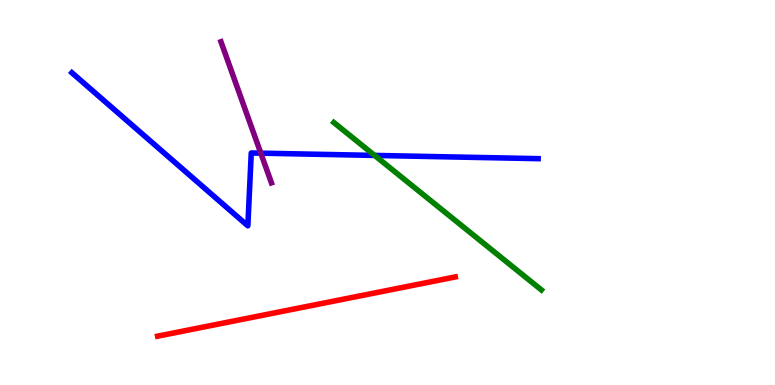[{'lines': ['blue', 'red'], 'intersections': []}, {'lines': ['green', 'red'], 'intersections': []}, {'lines': ['purple', 'red'], 'intersections': []}, {'lines': ['blue', 'green'], 'intersections': [{'x': 4.83, 'y': 5.96}]}, {'lines': ['blue', 'purple'], 'intersections': [{'x': 3.37, 'y': 6.02}]}, {'lines': ['green', 'purple'], 'intersections': []}]